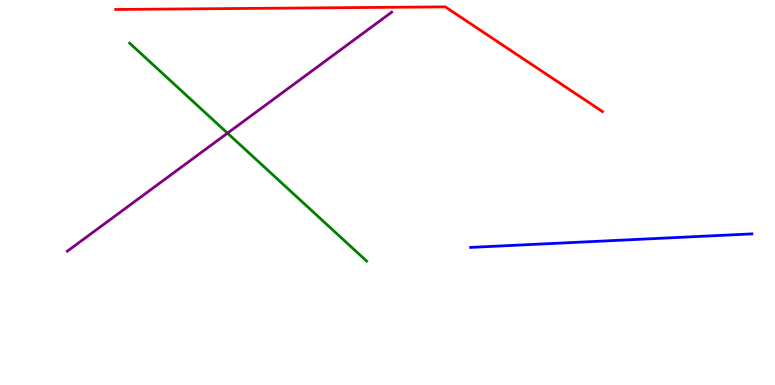[{'lines': ['blue', 'red'], 'intersections': []}, {'lines': ['green', 'red'], 'intersections': []}, {'lines': ['purple', 'red'], 'intersections': []}, {'lines': ['blue', 'green'], 'intersections': []}, {'lines': ['blue', 'purple'], 'intersections': []}, {'lines': ['green', 'purple'], 'intersections': [{'x': 2.94, 'y': 6.54}]}]